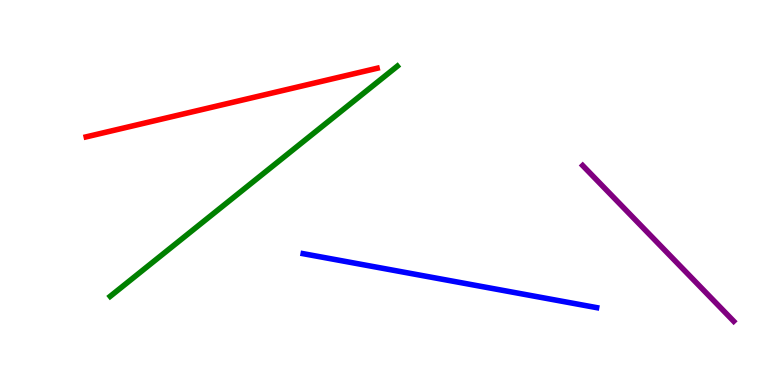[{'lines': ['blue', 'red'], 'intersections': []}, {'lines': ['green', 'red'], 'intersections': []}, {'lines': ['purple', 'red'], 'intersections': []}, {'lines': ['blue', 'green'], 'intersections': []}, {'lines': ['blue', 'purple'], 'intersections': []}, {'lines': ['green', 'purple'], 'intersections': []}]